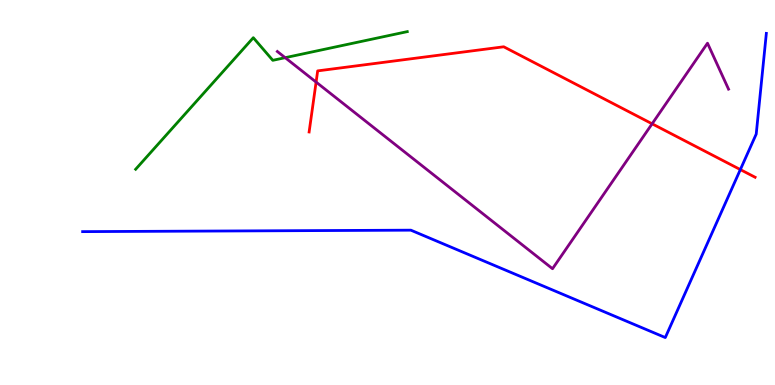[{'lines': ['blue', 'red'], 'intersections': [{'x': 9.55, 'y': 5.6}]}, {'lines': ['green', 'red'], 'intersections': []}, {'lines': ['purple', 'red'], 'intersections': [{'x': 4.08, 'y': 7.87}, {'x': 8.41, 'y': 6.78}]}, {'lines': ['blue', 'green'], 'intersections': []}, {'lines': ['blue', 'purple'], 'intersections': []}, {'lines': ['green', 'purple'], 'intersections': [{'x': 3.68, 'y': 8.5}]}]